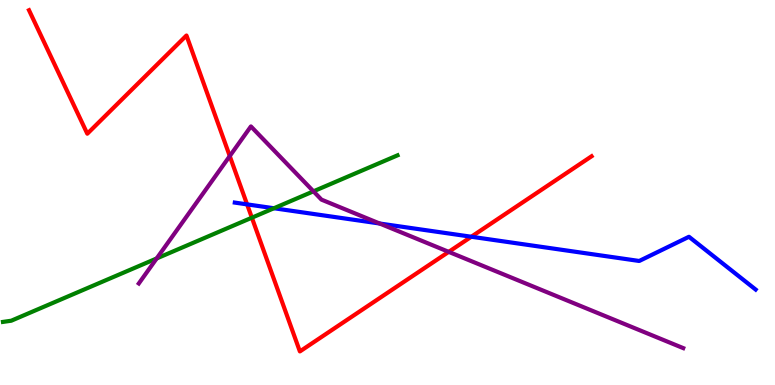[{'lines': ['blue', 'red'], 'intersections': [{'x': 3.19, 'y': 4.69}, {'x': 6.08, 'y': 3.85}]}, {'lines': ['green', 'red'], 'intersections': [{'x': 3.25, 'y': 4.35}]}, {'lines': ['purple', 'red'], 'intersections': [{'x': 2.96, 'y': 5.95}, {'x': 5.79, 'y': 3.46}]}, {'lines': ['blue', 'green'], 'intersections': [{'x': 3.53, 'y': 4.59}]}, {'lines': ['blue', 'purple'], 'intersections': [{'x': 4.9, 'y': 4.19}]}, {'lines': ['green', 'purple'], 'intersections': [{'x': 2.02, 'y': 3.29}, {'x': 4.04, 'y': 5.03}]}]